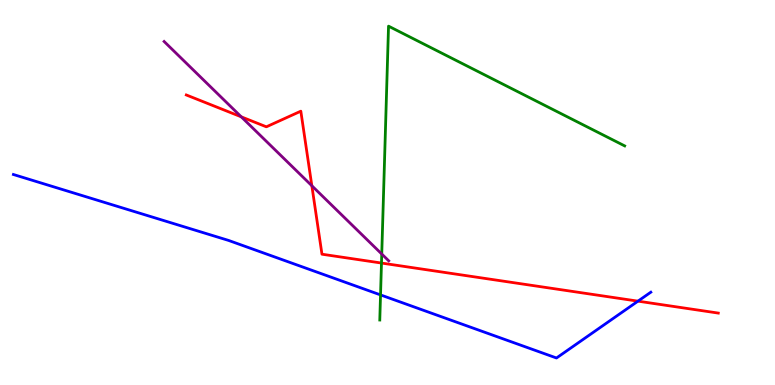[{'lines': ['blue', 'red'], 'intersections': [{'x': 8.23, 'y': 2.18}]}, {'lines': ['green', 'red'], 'intersections': [{'x': 4.92, 'y': 3.17}]}, {'lines': ['purple', 'red'], 'intersections': [{'x': 3.11, 'y': 6.97}, {'x': 4.02, 'y': 5.18}]}, {'lines': ['blue', 'green'], 'intersections': [{'x': 4.91, 'y': 2.34}]}, {'lines': ['blue', 'purple'], 'intersections': []}, {'lines': ['green', 'purple'], 'intersections': [{'x': 4.93, 'y': 3.4}]}]